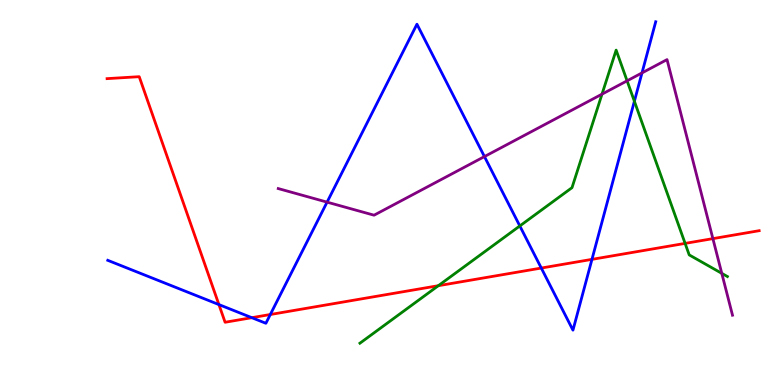[{'lines': ['blue', 'red'], 'intersections': [{'x': 2.82, 'y': 2.09}, {'x': 3.25, 'y': 1.75}, {'x': 3.49, 'y': 1.83}, {'x': 6.98, 'y': 3.04}, {'x': 7.64, 'y': 3.26}]}, {'lines': ['green', 'red'], 'intersections': [{'x': 5.66, 'y': 2.58}, {'x': 8.84, 'y': 3.68}]}, {'lines': ['purple', 'red'], 'intersections': [{'x': 9.2, 'y': 3.8}]}, {'lines': ['blue', 'green'], 'intersections': [{'x': 6.71, 'y': 4.13}, {'x': 8.19, 'y': 7.37}]}, {'lines': ['blue', 'purple'], 'intersections': [{'x': 4.22, 'y': 4.75}, {'x': 6.25, 'y': 5.93}, {'x': 8.28, 'y': 8.11}]}, {'lines': ['green', 'purple'], 'intersections': [{'x': 7.77, 'y': 7.55}, {'x': 8.09, 'y': 7.9}, {'x': 9.31, 'y': 2.9}]}]